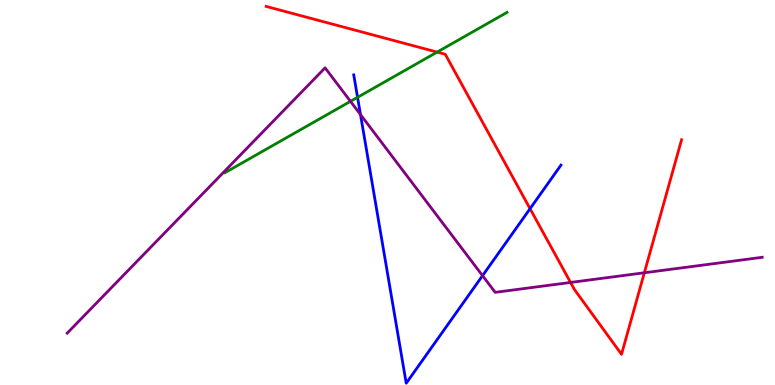[{'lines': ['blue', 'red'], 'intersections': [{'x': 6.84, 'y': 4.58}]}, {'lines': ['green', 'red'], 'intersections': [{'x': 5.64, 'y': 8.65}]}, {'lines': ['purple', 'red'], 'intersections': [{'x': 7.36, 'y': 2.66}, {'x': 8.31, 'y': 2.92}]}, {'lines': ['blue', 'green'], 'intersections': [{'x': 4.61, 'y': 7.47}]}, {'lines': ['blue', 'purple'], 'intersections': [{'x': 4.65, 'y': 7.02}, {'x': 6.23, 'y': 2.84}]}, {'lines': ['green', 'purple'], 'intersections': [{'x': 4.52, 'y': 7.37}]}]